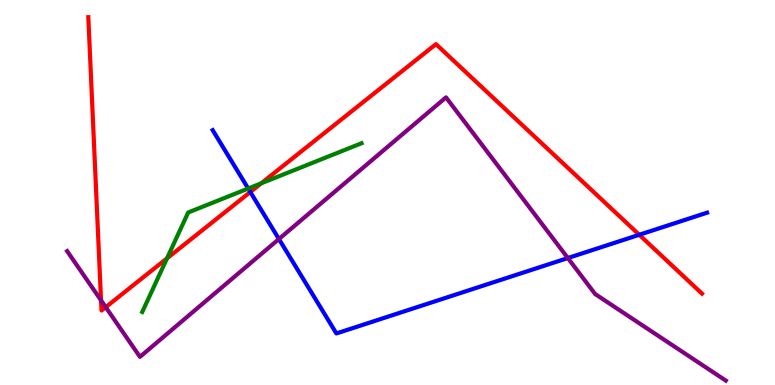[{'lines': ['blue', 'red'], 'intersections': [{'x': 3.23, 'y': 5.01}, {'x': 8.25, 'y': 3.9}]}, {'lines': ['green', 'red'], 'intersections': [{'x': 2.15, 'y': 3.29}, {'x': 3.37, 'y': 5.24}]}, {'lines': ['purple', 'red'], 'intersections': [{'x': 1.3, 'y': 2.2}, {'x': 1.36, 'y': 2.02}]}, {'lines': ['blue', 'green'], 'intersections': [{'x': 3.2, 'y': 5.1}]}, {'lines': ['blue', 'purple'], 'intersections': [{'x': 3.6, 'y': 3.79}, {'x': 7.33, 'y': 3.3}]}, {'lines': ['green', 'purple'], 'intersections': []}]